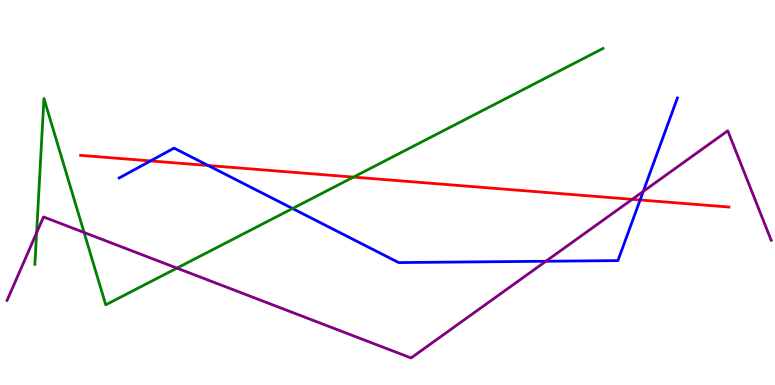[{'lines': ['blue', 'red'], 'intersections': [{'x': 1.94, 'y': 5.82}, {'x': 2.69, 'y': 5.7}, {'x': 8.26, 'y': 4.81}]}, {'lines': ['green', 'red'], 'intersections': [{'x': 4.56, 'y': 5.4}]}, {'lines': ['purple', 'red'], 'intersections': [{'x': 8.16, 'y': 4.82}]}, {'lines': ['blue', 'green'], 'intersections': [{'x': 3.77, 'y': 4.58}]}, {'lines': ['blue', 'purple'], 'intersections': [{'x': 7.04, 'y': 3.21}, {'x': 8.3, 'y': 5.03}]}, {'lines': ['green', 'purple'], 'intersections': [{'x': 0.472, 'y': 3.95}, {'x': 1.08, 'y': 3.96}, {'x': 2.28, 'y': 3.04}]}]